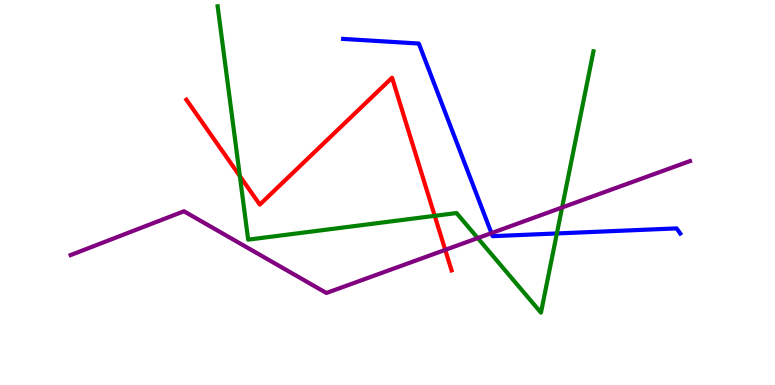[{'lines': ['blue', 'red'], 'intersections': []}, {'lines': ['green', 'red'], 'intersections': [{'x': 3.09, 'y': 5.43}, {'x': 5.61, 'y': 4.39}]}, {'lines': ['purple', 'red'], 'intersections': [{'x': 5.74, 'y': 3.51}]}, {'lines': ['blue', 'green'], 'intersections': [{'x': 7.19, 'y': 3.94}]}, {'lines': ['blue', 'purple'], 'intersections': [{'x': 6.34, 'y': 3.95}]}, {'lines': ['green', 'purple'], 'intersections': [{'x': 6.16, 'y': 3.82}, {'x': 7.25, 'y': 4.61}]}]